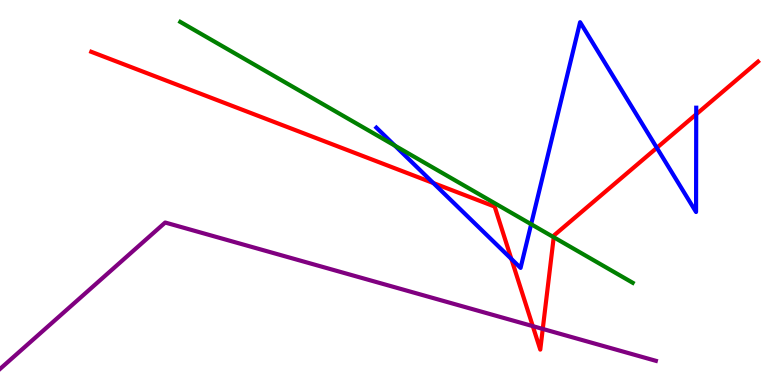[{'lines': ['blue', 'red'], 'intersections': [{'x': 5.59, 'y': 5.25}, {'x': 6.6, 'y': 3.27}, {'x': 8.48, 'y': 6.16}, {'x': 8.98, 'y': 7.03}]}, {'lines': ['green', 'red'], 'intersections': [{'x': 7.14, 'y': 3.84}]}, {'lines': ['purple', 'red'], 'intersections': [{'x': 6.87, 'y': 1.53}, {'x': 7.0, 'y': 1.46}]}, {'lines': ['blue', 'green'], 'intersections': [{'x': 5.1, 'y': 6.22}, {'x': 6.85, 'y': 4.18}]}, {'lines': ['blue', 'purple'], 'intersections': []}, {'lines': ['green', 'purple'], 'intersections': []}]